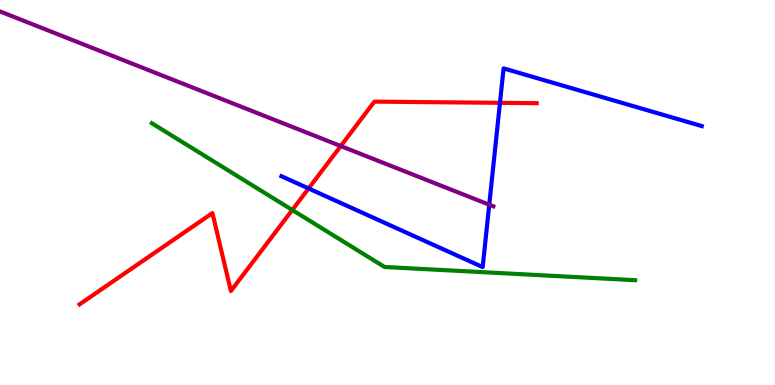[{'lines': ['blue', 'red'], 'intersections': [{'x': 3.98, 'y': 5.1}, {'x': 6.45, 'y': 7.33}]}, {'lines': ['green', 'red'], 'intersections': [{'x': 3.77, 'y': 4.55}]}, {'lines': ['purple', 'red'], 'intersections': [{'x': 4.4, 'y': 6.21}]}, {'lines': ['blue', 'green'], 'intersections': []}, {'lines': ['blue', 'purple'], 'intersections': [{'x': 6.31, 'y': 4.68}]}, {'lines': ['green', 'purple'], 'intersections': []}]